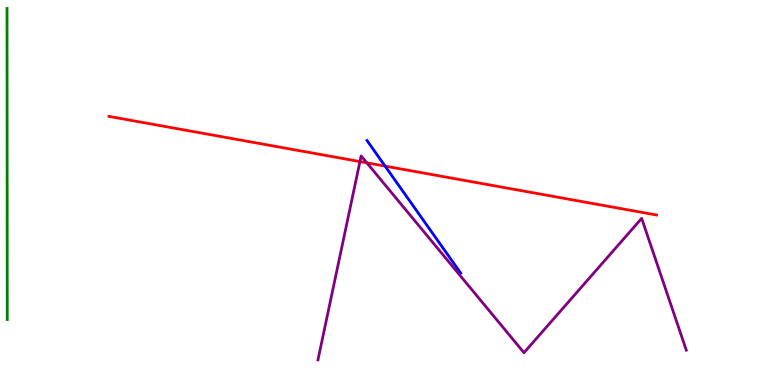[{'lines': ['blue', 'red'], 'intersections': [{'x': 4.97, 'y': 5.69}]}, {'lines': ['green', 'red'], 'intersections': []}, {'lines': ['purple', 'red'], 'intersections': [{'x': 4.64, 'y': 5.8}, {'x': 4.73, 'y': 5.77}]}, {'lines': ['blue', 'green'], 'intersections': []}, {'lines': ['blue', 'purple'], 'intersections': []}, {'lines': ['green', 'purple'], 'intersections': []}]